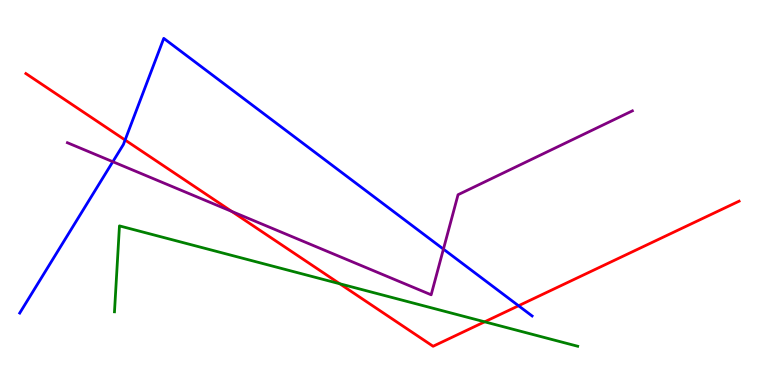[{'lines': ['blue', 'red'], 'intersections': [{'x': 1.61, 'y': 6.36}, {'x': 6.69, 'y': 2.06}]}, {'lines': ['green', 'red'], 'intersections': [{'x': 4.38, 'y': 2.63}, {'x': 6.25, 'y': 1.64}]}, {'lines': ['purple', 'red'], 'intersections': [{'x': 2.99, 'y': 4.51}]}, {'lines': ['blue', 'green'], 'intersections': []}, {'lines': ['blue', 'purple'], 'intersections': [{'x': 1.46, 'y': 5.8}, {'x': 5.72, 'y': 3.53}]}, {'lines': ['green', 'purple'], 'intersections': []}]